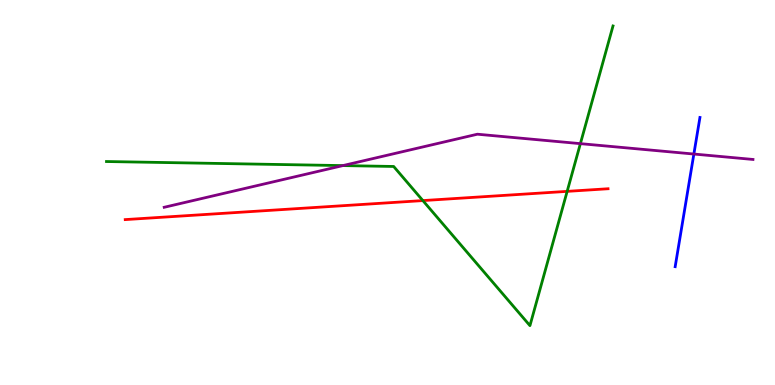[{'lines': ['blue', 'red'], 'intersections': []}, {'lines': ['green', 'red'], 'intersections': [{'x': 5.46, 'y': 4.79}, {'x': 7.32, 'y': 5.03}]}, {'lines': ['purple', 'red'], 'intersections': []}, {'lines': ['blue', 'green'], 'intersections': []}, {'lines': ['blue', 'purple'], 'intersections': [{'x': 8.95, 'y': 6.0}]}, {'lines': ['green', 'purple'], 'intersections': [{'x': 4.42, 'y': 5.7}, {'x': 7.49, 'y': 6.27}]}]